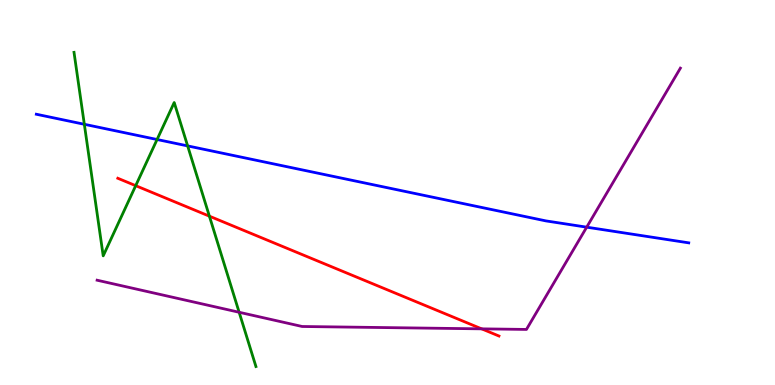[{'lines': ['blue', 'red'], 'intersections': []}, {'lines': ['green', 'red'], 'intersections': [{'x': 1.75, 'y': 5.18}, {'x': 2.7, 'y': 4.39}]}, {'lines': ['purple', 'red'], 'intersections': [{'x': 6.21, 'y': 1.46}]}, {'lines': ['blue', 'green'], 'intersections': [{'x': 1.09, 'y': 6.77}, {'x': 2.03, 'y': 6.38}, {'x': 2.42, 'y': 6.21}]}, {'lines': ['blue', 'purple'], 'intersections': [{'x': 7.57, 'y': 4.1}]}, {'lines': ['green', 'purple'], 'intersections': [{'x': 3.09, 'y': 1.89}]}]